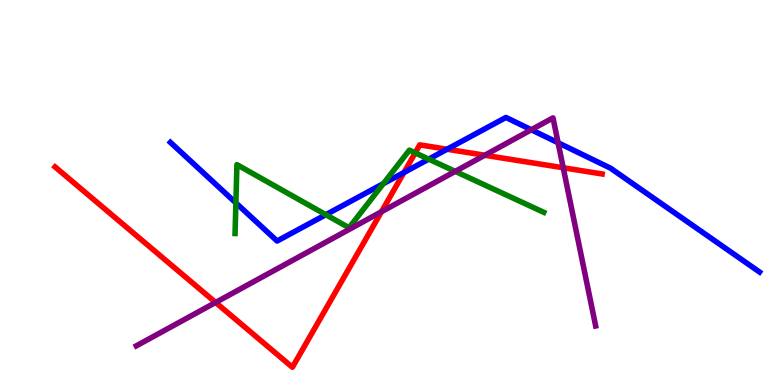[{'lines': ['blue', 'red'], 'intersections': [{'x': 5.21, 'y': 5.52}, {'x': 5.77, 'y': 6.12}]}, {'lines': ['green', 'red'], 'intersections': [{'x': 5.36, 'y': 6.03}]}, {'lines': ['purple', 'red'], 'intersections': [{'x': 2.78, 'y': 2.14}, {'x': 4.92, 'y': 4.5}, {'x': 6.25, 'y': 5.97}, {'x': 7.27, 'y': 5.64}]}, {'lines': ['blue', 'green'], 'intersections': [{'x': 3.04, 'y': 4.73}, {'x': 4.2, 'y': 4.42}, {'x': 4.95, 'y': 5.23}, {'x': 5.53, 'y': 5.87}]}, {'lines': ['blue', 'purple'], 'intersections': [{'x': 6.86, 'y': 6.63}, {'x': 7.2, 'y': 6.29}]}, {'lines': ['green', 'purple'], 'intersections': [{'x': 5.87, 'y': 5.55}]}]